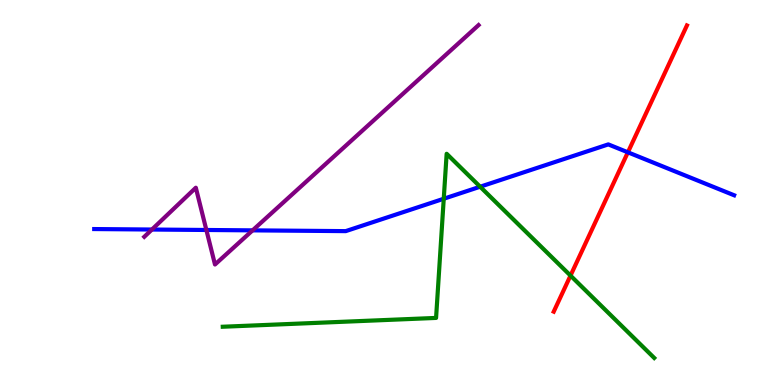[{'lines': ['blue', 'red'], 'intersections': [{'x': 8.1, 'y': 6.04}]}, {'lines': ['green', 'red'], 'intersections': [{'x': 7.36, 'y': 2.84}]}, {'lines': ['purple', 'red'], 'intersections': []}, {'lines': ['blue', 'green'], 'intersections': [{'x': 5.73, 'y': 4.84}, {'x': 6.2, 'y': 5.15}]}, {'lines': ['blue', 'purple'], 'intersections': [{'x': 1.96, 'y': 4.04}, {'x': 2.66, 'y': 4.03}, {'x': 3.26, 'y': 4.02}]}, {'lines': ['green', 'purple'], 'intersections': []}]